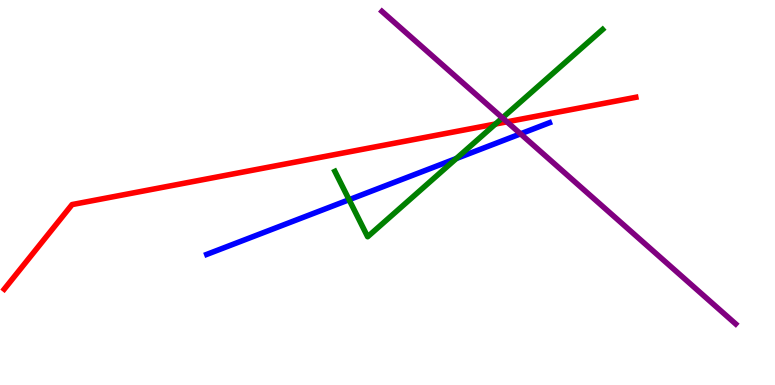[{'lines': ['blue', 'red'], 'intersections': []}, {'lines': ['green', 'red'], 'intersections': [{'x': 6.39, 'y': 6.78}]}, {'lines': ['purple', 'red'], 'intersections': [{'x': 6.54, 'y': 6.84}]}, {'lines': ['blue', 'green'], 'intersections': [{'x': 4.5, 'y': 4.81}, {'x': 5.89, 'y': 5.88}]}, {'lines': ['blue', 'purple'], 'intersections': [{'x': 6.72, 'y': 6.52}]}, {'lines': ['green', 'purple'], 'intersections': [{'x': 6.48, 'y': 6.94}]}]